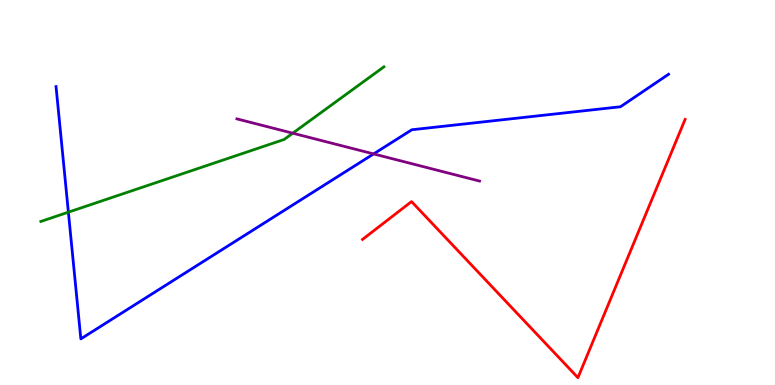[{'lines': ['blue', 'red'], 'intersections': []}, {'lines': ['green', 'red'], 'intersections': []}, {'lines': ['purple', 'red'], 'intersections': []}, {'lines': ['blue', 'green'], 'intersections': [{'x': 0.882, 'y': 4.49}]}, {'lines': ['blue', 'purple'], 'intersections': [{'x': 4.82, 'y': 6.0}]}, {'lines': ['green', 'purple'], 'intersections': [{'x': 3.78, 'y': 6.54}]}]